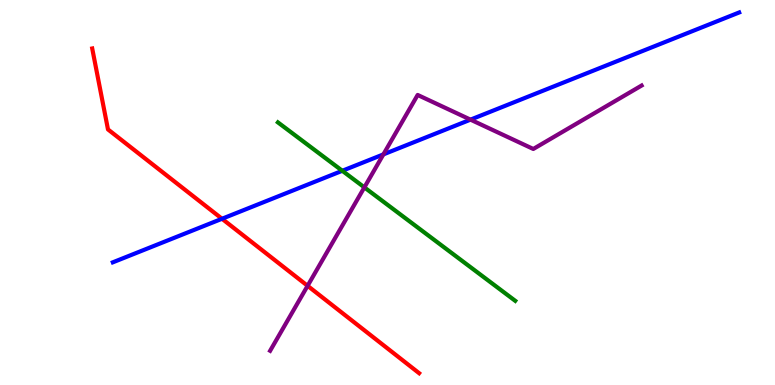[{'lines': ['blue', 'red'], 'intersections': [{'x': 2.86, 'y': 4.32}]}, {'lines': ['green', 'red'], 'intersections': []}, {'lines': ['purple', 'red'], 'intersections': [{'x': 3.97, 'y': 2.58}]}, {'lines': ['blue', 'green'], 'intersections': [{'x': 4.42, 'y': 5.56}]}, {'lines': ['blue', 'purple'], 'intersections': [{'x': 4.95, 'y': 5.99}, {'x': 6.07, 'y': 6.89}]}, {'lines': ['green', 'purple'], 'intersections': [{'x': 4.7, 'y': 5.13}]}]